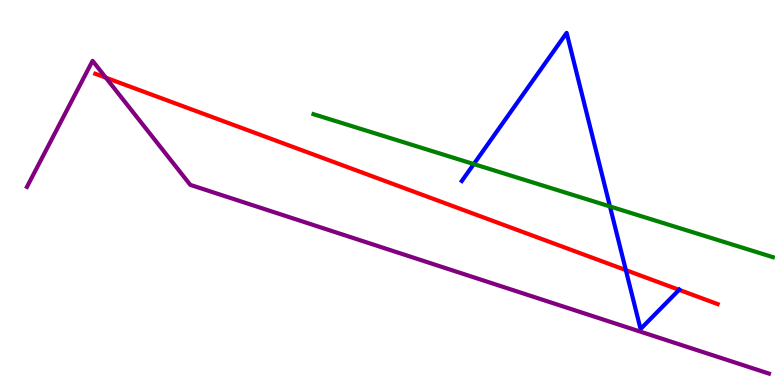[{'lines': ['blue', 'red'], 'intersections': [{'x': 8.08, 'y': 2.98}, {'x': 8.76, 'y': 2.47}]}, {'lines': ['green', 'red'], 'intersections': []}, {'lines': ['purple', 'red'], 'intersections': [{'x': 1.37, 'y': 7.98}]}, {'lines': ['blue', 'green'], 'intersections': [{'x': 6.11, 'y': 5.74}, {'x': 7.87, 'y': 4.64}]}, {'lines': ['blue', 'purple'], 'intersections': []}, {'lines': ['green', 'purple'], 'intersections': []}]